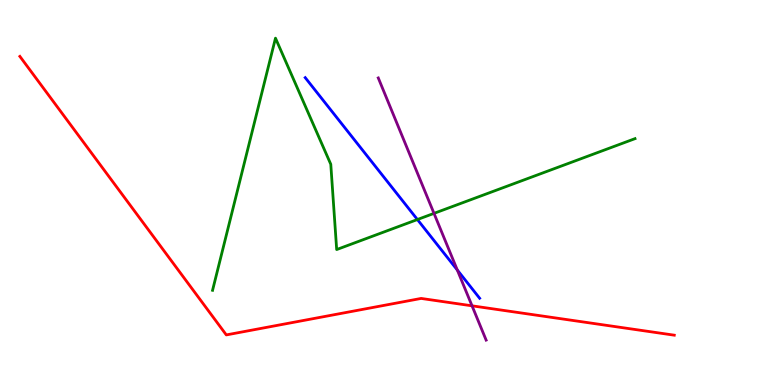[{'lines': ['blue', 'red'], 'intersections': []}, {'lines': ['green', 'red'], 'intersections': []}, {'lines': ['purple', 'red'], 'intersections': [{'x': 6.09, 'y': 2.06}]}, {'lines': ['blue', 'green'], 'intersections': [{'x': 5.39, 'y': 4.3}]}, {'lines': ['blue', 'purple'], 'intersections': [{'x': 5.9, 'y': 2.99}]}, {'lines': ['green', 'purple'], 'intersections': [{'x': 5.6, 'y': 4.46}]}]